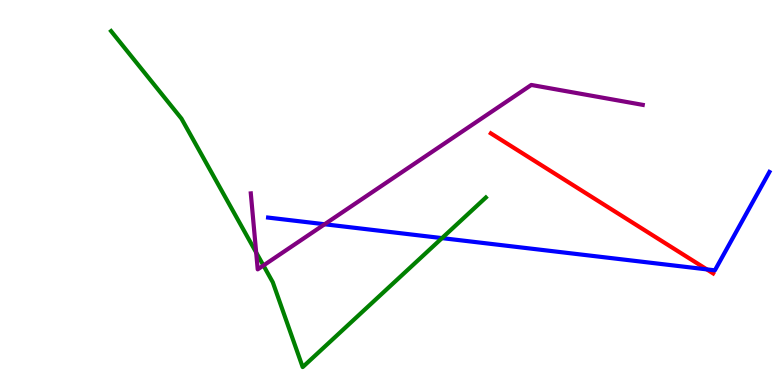[{'lines': ['blue', 'red'], 'intersections': [{'x': 9.12, 'y': 3.0}]}, {'lines': ['green', 'red'], 'intersections': []}, {'lines': ['purple', 'red'], 'intersections': []}, {'lines': ['blue', 'green'], 'intersections': [{'x': 5.7, 'y': 3.82}]}, {'lines': ['blue', 'purple'], 'intersections': [{'x': 4.19, 'y': 4.18}]}, {'lines': ['green', 'purple'], 'intersections': [{'x': 3.31, 'y': 3.44}, {'x': 3.4, 'y': 3.1}]}]